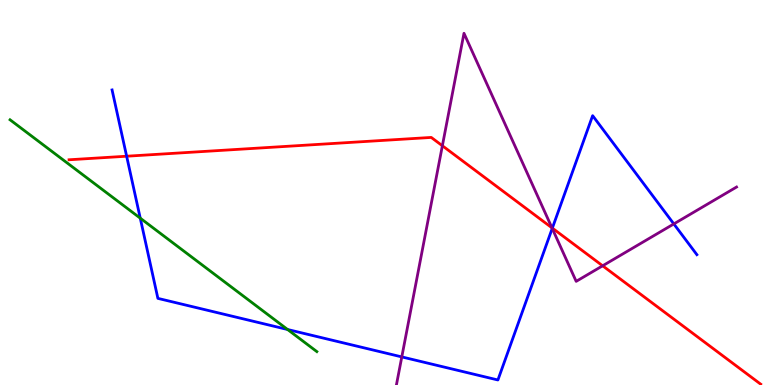[{'lines': ['blue', 'red'], 'intersections': [{'x': 1.63, 'y': 5.94}, {'x': 7.13, 'y': 4.07}]}, {'lines': ['green', 'red'], 'intersections': []}, {'lines': ['purple', 'red'], 'intersections': [{'x': 5.71, 'y': 6.21}, {'x': 7.12, 'y': 4.08}, {'x': 7.78, 'y': 3.1}]}, {'lines': ['blue', 'green'], 'intersections': [{'x': 1.81, 'y': 4.33}, {'x': 3.71, 'y': 1.44}]}, {'lines': ['blue', 'purple'], 'intersections': [{'x': 5.18, 'y': 0.73}, {'x': 7.13, 'y': 4.07}, {'x': 8.69, 'y': 4.18}]}, {'lines': ['green', 'purple'], 'intersections': []}]